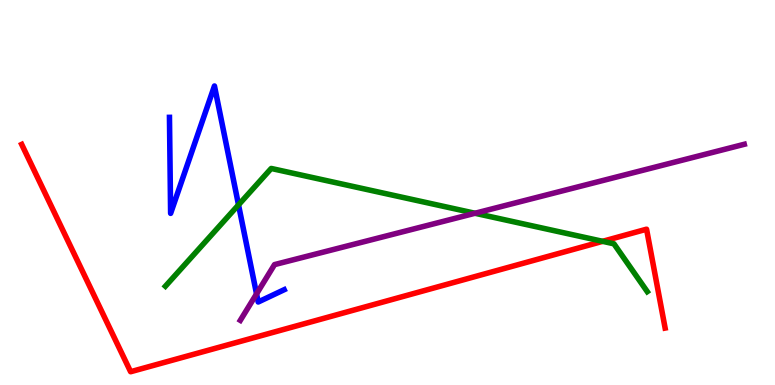[{'lines': ['blue', 'red'], 'intersections': []}, {'lines': ['green', 'red'], 'intersections': [{'x': 7.78, 'y': 3.73}]}, {'lines': ['purple', 'red'], 'intersections': []}, {'lines': ['blue', 'green'], 'intersections': [{'x': 3.08, 'y': 4.68}]}, {'lines': ['blue', 'purple'], 'intersections': [{'x': 3.31, 'y': 2.37}]}, {'lines': ['green', 'purple'], 'intersections': [{'x': 6.13, 'y': 4.46}]}]